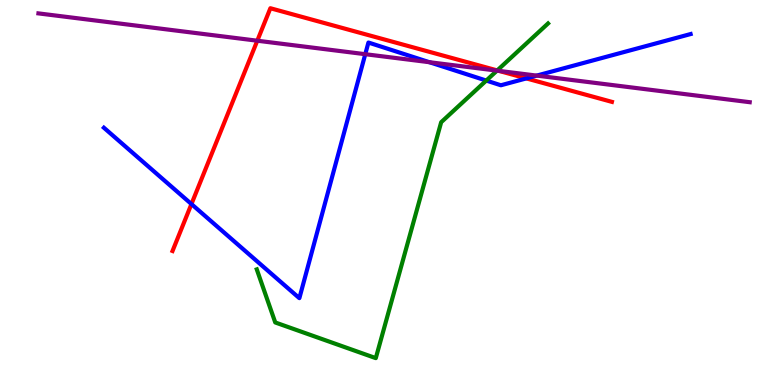[{'lines': ['blue', 'red'], 'intersections': [{'x': 2.47, 'y': 4.7}, {'x': 6.79, 'y': 7.96}]}, {'lines': ['green', 'red'], 'intersections': [{'x': 6.42, 'y': 8.17}]}, {'lines': ['purple', 'red'], 'intersections': [{'x': 3.32, 'y': 8.94}, {'x': 6.44, 'y': 8.16}]}, {'lines': ['blue', 'green'], 'intersections': [{'x': 6.27, 'y': 7.91}]}, {'lines': ['blue', 'purple'], 'intersections': [{'x': 4.71, 'y': 8.59}, {'x': 5.54, 'y': 8.38}, {'x': 6.93, 'y': 8.04}]}, {'lines': ['green', 'purple'], 'intersections': [{'x': 6.41, 'y': 8.17}]}]